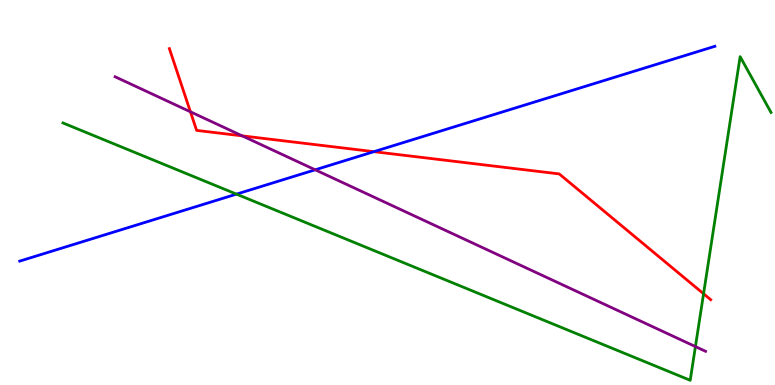[{'lines': ['blue', 'red'], 'intersections': [{'x': 4.82, 'y': 6.06}]}, {'lines': ['green', 'red'], 'intersections': [{'x': 9.08, 'y': 2.37}]}, {'lines': ['purple', 'red'], 'intersections': [{'x': 2.46, 'y': 7.1}, {'x': 3.13, 'y': 6.47}]}, {'lines': ['blue', 'green'], 'intersections': [{'x': 3.05, 'y': 4.96}]}, {'lines': ['blue', 'purple'], 'intersections': [{'x': 4.07, 'y': 5.59}]}, {'lines': ['green', 'purple'], 'intersections': [{'x': 8.97, 'y': 0.998}]}]